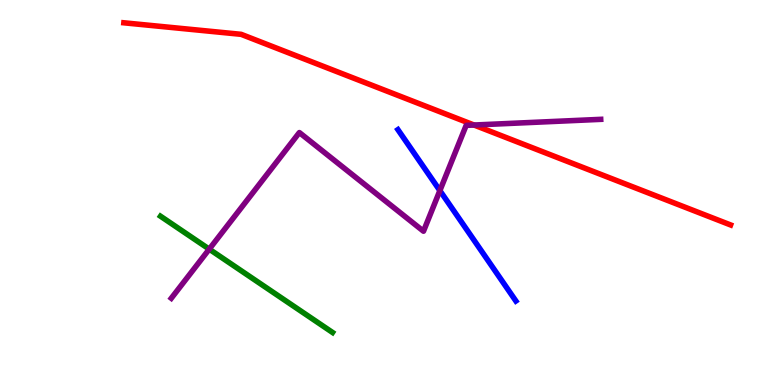[{'lines': ['blue', 'red'], 'intersections': []}, {'lines': ['green', 'red'], 'intersections': []}, {'lines': ['purple', 'red'], 'intersections': [{'x': 6.12, 'y': 6.75}]}, {'lines': ['blue', 'green'], 'intersections': []}, {'lines': ['blue', 'purple'], 'intersections': [{'x': 5.68, 'y': 5.05}]}, {'lines': ['green', 'purple'], 'intersections': [{'x': 2.7, 'y': 3.53}]}]